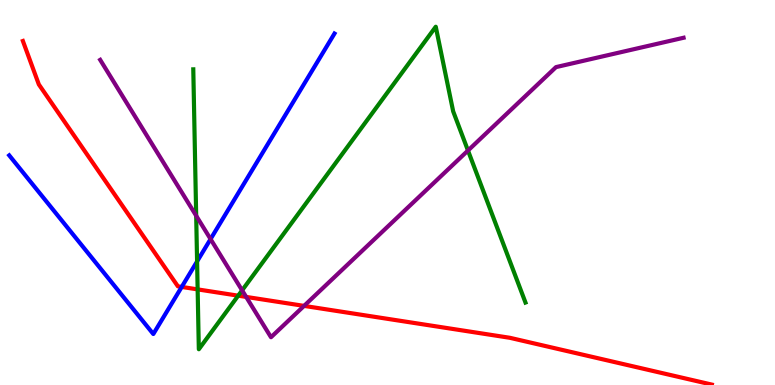[{'lines': ['blue', 'red'], 'intersections': [{'x': 2.34, 'y': 2.55}]}, {'lines': ['green', 'red'], 'intersections': [{'x': 2.55, 'y': 2.48}, {'x': 3.07, 'y': 2.32}]}, {'lines': ['purple', 'red'], 'intersections': [{'x': 3.18, 'y': 2.29}, {'x': 3.92, 'y': 2.05}]}, {'lines': ['blue', 'green'], 'intersections': [{'x': 2.54, 'y': 3.21}]}, {'lines': ['blue', 'purple'], 'intersections': [{'x': 2.72, 'y': 3.79}]}, {'lines': ['green', 'purple'], 'intersections': [{'x': 2.53, 'y': 4.4}, {'x': 3.12, 'y': 2.46}, {'x': 6.04, 'y': 6.09}]}]